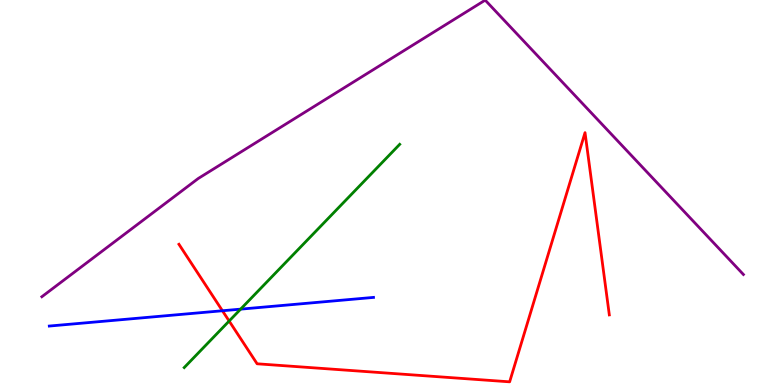[{'lines': ['blue', 'red'], 'intersections': [{'x': 2.87, 'y': 1.93}]}, {'lines': ['green', 'red'], 'intersections': [{'x': 2.96, 'y': 1.66}]}, {'lines': ['purple', 'red'], 'intersections': []}, {'lines': ['blue', 'green'], 'intersections': [{'x': 3.1, 'y': 1.97}]}, {'lines': ['blue', 'purple'], 'intersections': []}, {'lines': ['green', 'purple'], 'intersections': []}]